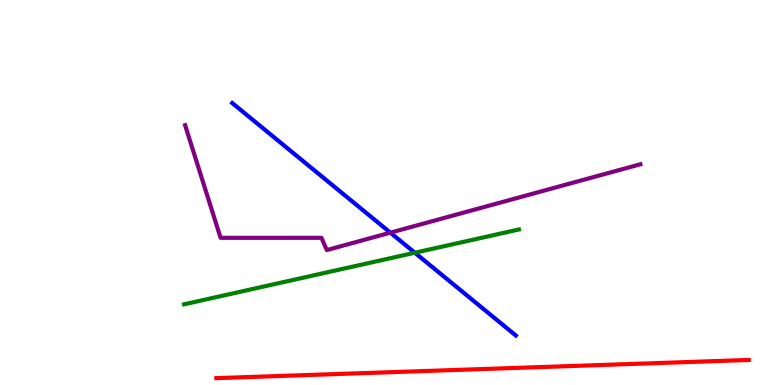[{'lines': ['blue', 'red'], 'intersections': []}, {'lines': ['green', 'red'], 'intersections': []}, {'lines': ['purple', 'red'], 'intersections': []}, {'lines': ['blue', 'green'], 'intersections': [{'x': 5.35, 'y': 3.44}]}, {'lines': ['blue', 'purple'], 'intersections': [{'x': 5.04, 'y': 3.96}]}, {'lines': ['green', 'purple'], 'intersections': []}]